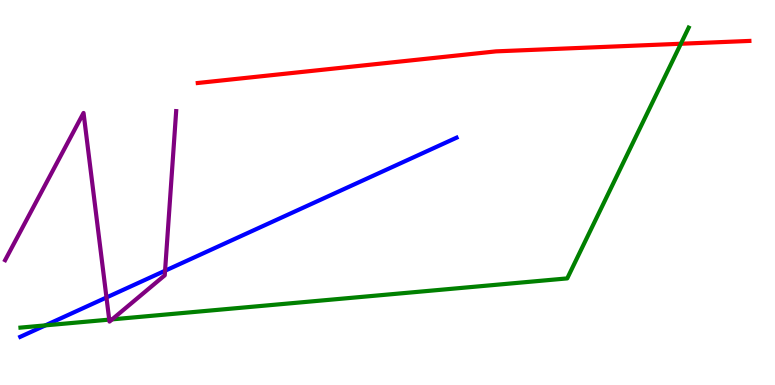[{'lines': ['blue', 'red'], 'intersections': []}, {'lines': ['green', 'red'], 'intersections': [{'x': 8.79, 'y': 8.86}]}, {'lines': ['purple', 'red'], 'intersections': []}, {'lines': ['blue', 'green'], 'intersections': [{'x': 0.585, 'y': 1.55}]}, {'lines': ['blue', 'purple'], 'intersections': [{'x': 1.37, 'y': 2.27}, {'x': 2.13, 'y': 2.97}]}, {'lines': ['green', 'purple'], 'intersections': [{'x': 1.41, 'y': 1.7}, {'x': 1.45, 'y': 1.7}]}]